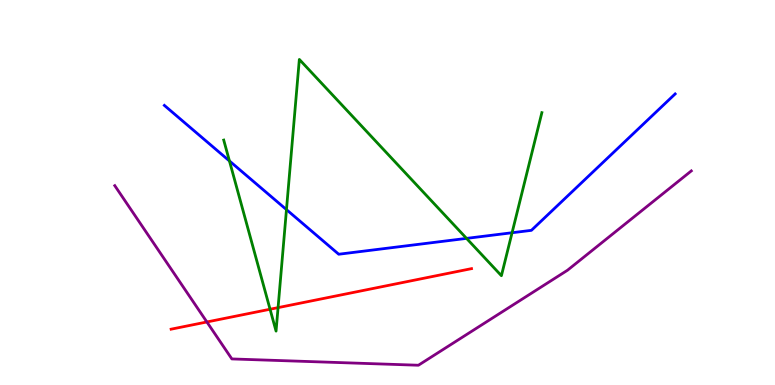[{'lines': ['blue', 'red'], 'intersections': []}, {'lines': ['green', 'red'], 'intersections': [{'x': 3.48, 'y': 1.97}, {'x': 3.59, 'y': 2.01}]}, {'lines': ['purple', 'red'], 'intersections': [{'x': 2.67, 'y': 1.64}]}, {'lines': ['blue', 'green'], 'intersections': [{'x': 2.96, 'y': 5.82}, {'x': 3.7, 'y': 4.56}, {'x': 6.02, 'y': 3.81}, {'x': 6.61, 'y': 3.95}]}, {'lines': ['blue', 'purple'], 'intersections': []}, {'lines': ['green', 'purple'], 'intersections': []}]